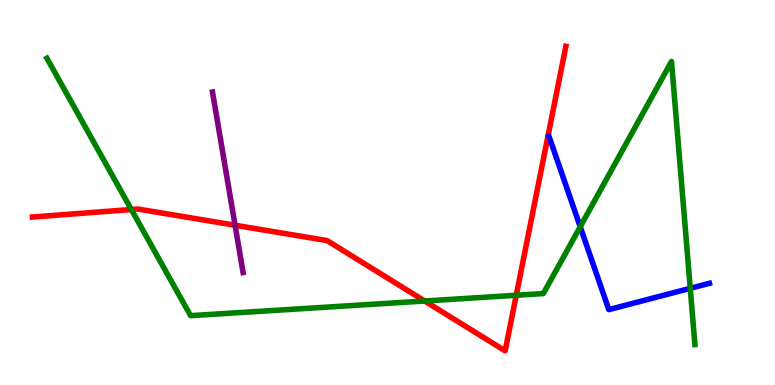[{'lines': ['blue', 'red'], 'intersections': []}, {'lines': ['green', 'red'], 'intersections': [{'x': 1.69, 'y': 4.56}, {'x': 5.48, 'y': 2.18}, {'x': 6.66, 'y': 2.33}]}, {'lines': ['purple', 'red'], 'intersections': [{'x': 3.03, 'y': 4.15}]}, {'lines': ['blue', 'green'], 'intersections': [{'x': 7.49, 'y': 4.11}, {'x': 8.91, 'y': 2.51}]}, {'lines': ['blue', 'purple'], 'intersections': []}, {'lines': ['green', 'purple'], 'intersections': []}]